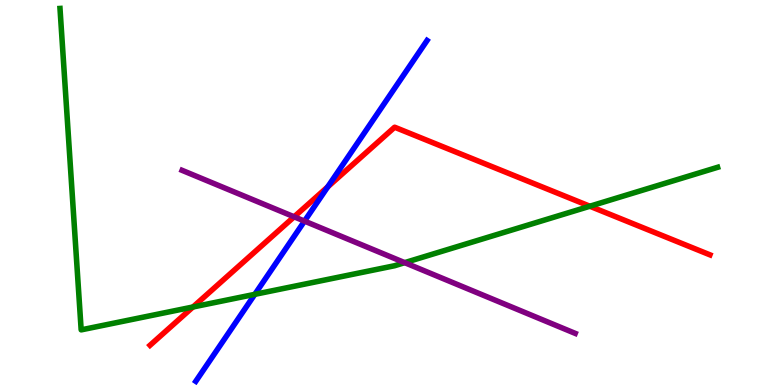[{'lines': ['blue', 'red'], 'intersections': [{'x': 4.23, 'y': 5.15}]}, {'lines': ['green', 'red'], 'intersections': [{'x': 2.49, 'y': 2.03}, {'x': 7.61, 'y': 4.64}]}, {'lines': ['purple', 'red'], 'intersections': [{'x': 3.8, 'y': 4.37}]}, {'lines': ['blue', 'green'], 'intersections': [{'x': 3.29, 'y': 2.35}]}, {'lines': ['blue', 'purple'], 'intersections': [{'x': 3.93, 'y': 4.26}]}, {'lines': ['green', 'purple'], 'intersections': [{'x': 5.22, 'y': 3.18}]}]